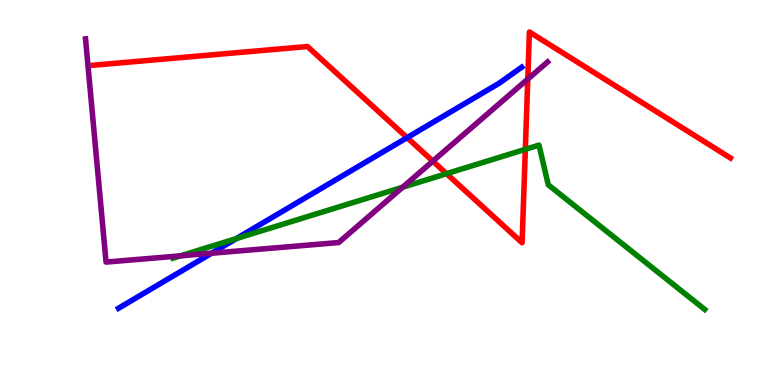[{'lines': ['blue', 'red'], 'intersections': [{'x': 5.25, 'y': 6.42}]}, {'lines': ['green', 'red'], 'intersections': [{'x': 5.76, 'y': 5.49}, {'x': 6.78, 'y': 6.12}]}, {'lines': ['purple', 'red'], 'intersections': [{'x': 5.58, 'y': 5.81}, {'x': 6.81, 'y': 7.95}]}, {'lines': ['blue', 'green'], 'intersections': [{'x': 3.05, 'y': 3.8}]}, {'lines': ['blue', 'purple'], 'intersections': [{'x': 2.73, 'y': 3.42}]}, {'lines': ['green', 'purple'], 'intersections': [{'x': 2.33, 'y': 3.35}, {'x': 5.2, 'y': 5.14}]}]